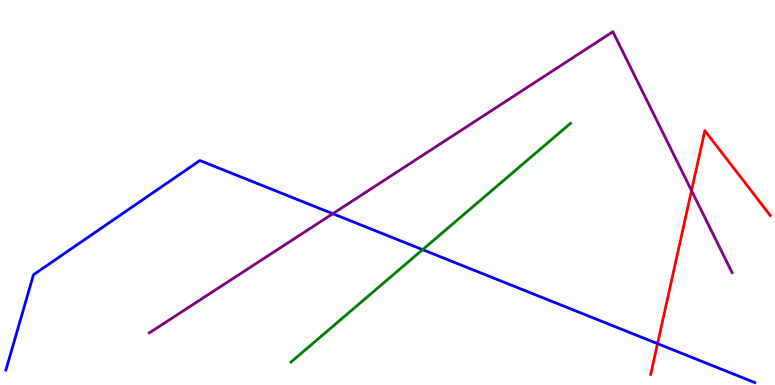[{'lines': ['blue', 'red'], 'intersections': [{'x': 8.48, 'y': 1.07}]}, {'lines': ['green', 'red'], 'intersections': []}, {'lines': ['purple', 'red'], 'intersections': [{'x': 8.92, 'y': 5.05}]}, {'lines': ['blue', 'green'], 'intersections': [{'x': 5.45, 'y': 3.52}]}, {'lines': ['blue', 'purple'], 'intersections': [{'x': 4.29, 'y': 4.45}]}, {'lines': ['green', 'purple'], 'intersections': []}]